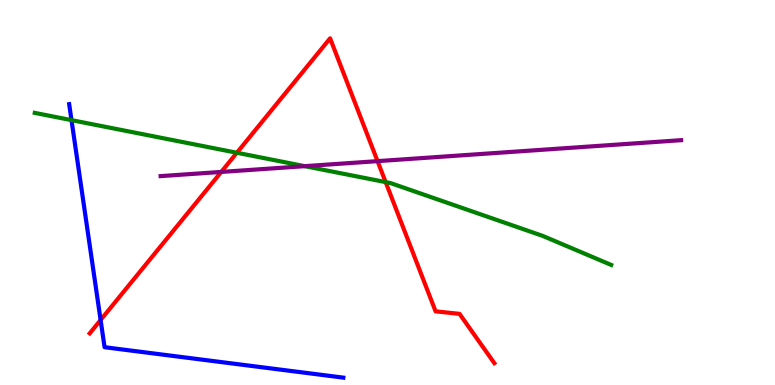[{'lines': ['blue', 'red'], 'intersections': [{'x': 1.3, 'y': 1.69}]}, {'lines': ['green', 'red'], 'intersections': [{'x': 3.06, 'y': 6.03}, {'x': 4.98, 'y': 5.27}]}, {'lines': ['purple', 'red'], 'intersections': [{'x': 2.85, 'y': 5.53}, {'x': 4.87, 'y': 5.81}]}, {'lines': ['blue', 'green'], 'intersections': [{'x': 0.923, 'y': 6.88}]}, {'lines': ['blue', 'purple'], 'intersections': []}, {'lines': ['green', 'purple'], 'intersections': [{'x': 3.93, 'y': 5.68}]}]